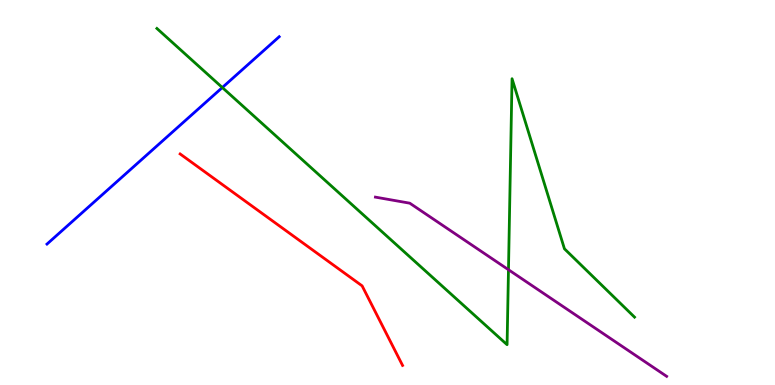[{'lines': ['blue', 'red'], 'intersections': []}, {'lines': ['green', 'red'], 'intersections': []}, {'lines': ['purple', 'red'], 'intersections': []}, {'lines': ['blue', 'green'], 'intersections': [{'x': 2.87, 'y': 7.73}]}, {'lines': ['blue', 'purple'], 'intersections': []}, {'lines': ['green', 'purple'], 'intersections': [{'x': 6.56, 'y': 2.99}]}]